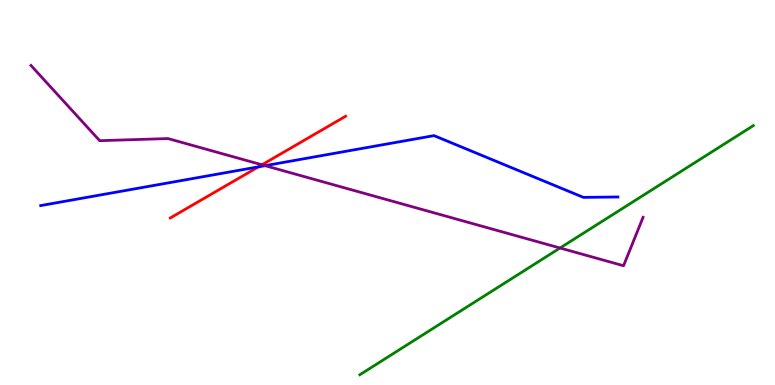[{'lines': ['blue', 'red'], 'intersections': [{'x': 3.33, 'y': 5.67}]}, {'lines': ['green', 'red'], 'intersections': []}, {'lines': ['purple', 'red'], 'intersections': [{'x': 3.38, 'y': 5.72}]}, {'lines': ['blue', 'green'], 'intersections': []}, {'lines': ['blue', 'purple'], 'intersections': [{'x': 3.42, 'y': 5.7}]}, {'lines': ['green', 'purple'], 'intersections': [{'x': 7.23, 'y': 3.56}]}]